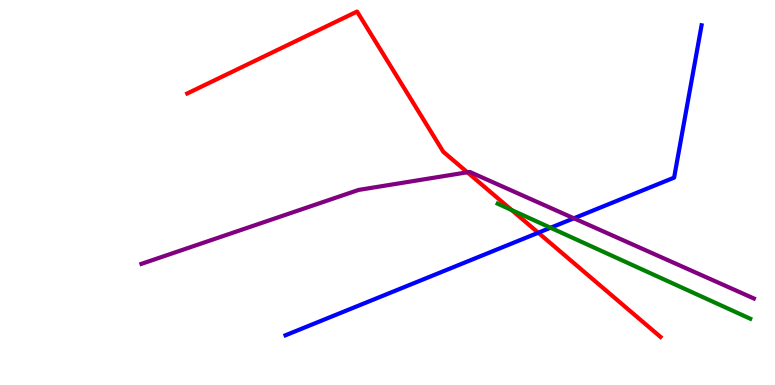[{'lines': ['blue', 'red'], 'intersections': [{'x': 6.95, 'y': 3.95}]}, {'lines': ['green', 'red'], 'intersections': [{'x': 6.6, 'y': 4.54}]}, {'lines': ['purple', 'red'], 'intersections': [{'x': 6.03, 'y': 5.52}]}, {'lines': ['blue', 'green'], 'intersections': [{'x': 7.1, 'y': 4.08}]}, {'lines': ['blue', 'purple'], 'intersections': [{'x': 7.4, 'y': 4.33}]}, {'lines': ['green', 'purple'], 'intersections': []}]